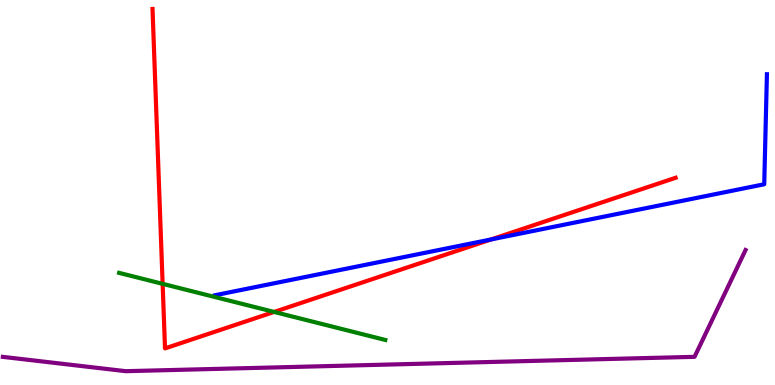[{'lines': ['blue', 'red'], 'intersections': [{'x': 6.34, 'y': 3.78}]}, {'lines': ['green', 'red'], 'intersections': [{'x': 2.1, 'y': 2.63}, {'x': 3.54, 'y': 1.9}]}, {'lines': ['purple', 'red'], 'intersections': []}, {'lines': ['blue', 'green'], 'intersections': []}, {'lines': ['blue', 'purple'], 'intersections': []}, {'lines': ['green', 'purple'], 'intersections': []}]